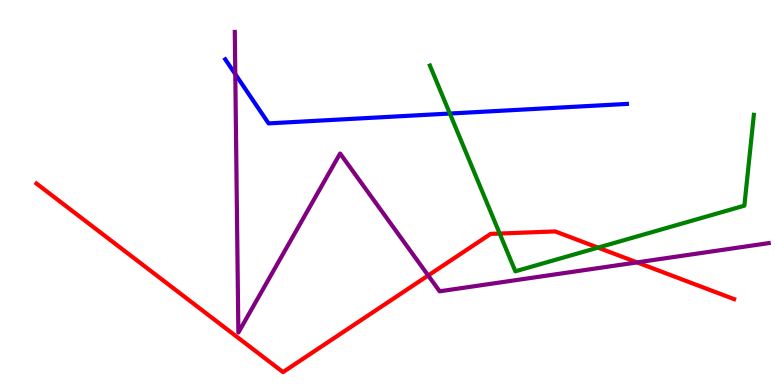[{'lines': ['blue', 'red'], 'intersections': []}, {'lines': ['green', 'red'], 'intersections': [{'x': 6.45, 'y': 3.93}, {'x': 7.72, 'y': 3.57}]}, {'lines': ['purple', 'red'], 'intersections': [{'x': 5.53, 'y': 2.84}, {'x': 8.22, 'y': 3.18}]}, {'lines': ['blue', 'green'], 'intersections': [{'x': 5.8, 'y': 7.05}]}, {'lines': ['blue', 'purple'], 'intersections': [{'x': 3.04, 'y': 8.07}]}, {'lines': ['green', 'purple'], 'intersections': []}]